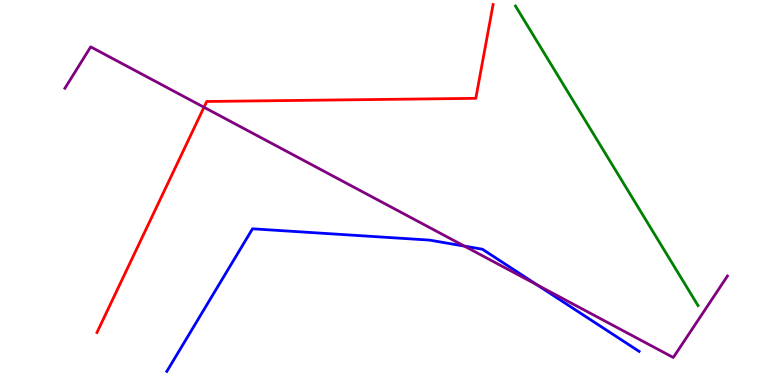[{'lines': ['blue', 'red'], 'intersections': []}, {'lines': ['green', 'red'], 'intersections': []}, {'lines': ['purple', 'red'], 'intersections': [{'x': 2.63, 'y': 7.21}]}, {'lines': ['blue', 'green'], 'intersections': []}, {'lines': ['blue', 'purple'], 'intersections': [{'x': 5.99, 'y': 3.61}, {'x': 6.93, 'y': 2.6}]}, {'lines': ['green', 'purple'], 'intersections': []}]